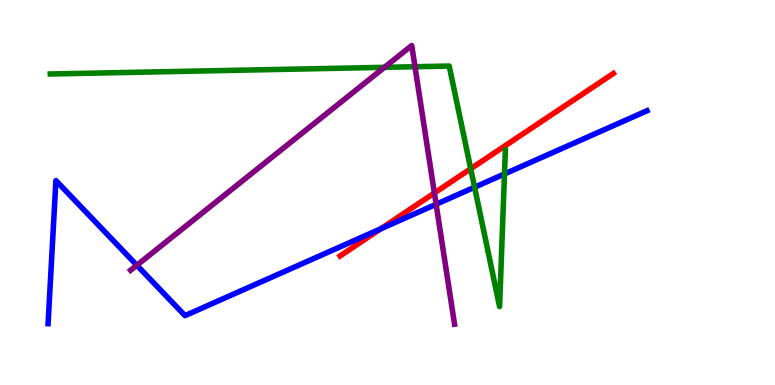[{'lines': ['blue', 'red'], 'intersections': [{'x': 4.91, 'y': 4.06}]}, {'lines': ['green', 'red'], 'intersections': [{'x': 6.07, 'y': 5.62}]}, {'lines': ['purple', 'red'], 'intersections': [{'x': 5.61, 'y': 4.99}]}, {'lines': ['blue', 'green'], 'intersections': [{'x': 6.12, 'y': 5.14}, {'x': 6.51, 'y': 5.48}]}, {'lines': ['blue', 'purple'], 'intersections': [{'x': 1.77, 'y': 3.11}, {'x': 5.63, 'y': 4.69}]}, {'lines': ['green', 'purple'], 'intersections': [{'x': 4.96, 'y': 8.25}, {'x': 5.35, 'y': 8.27}]}]